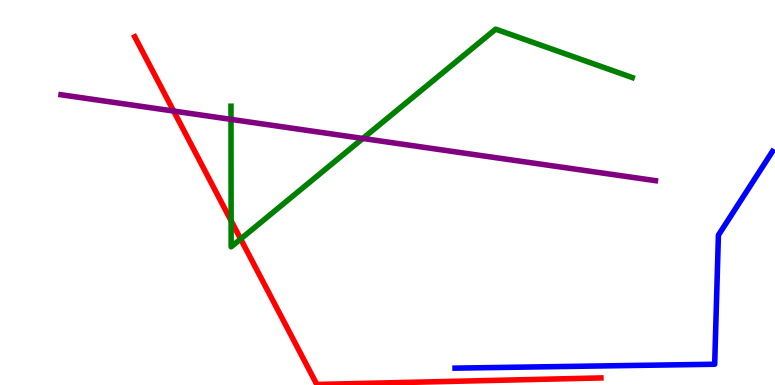[{'lines': ['blue', 'red'], 'intersections': []}, {'lines': ['green', 'red'], 'intersections': [{'x': 2.98, 'y': 4.27}, {'x': 3.11, 'y': 3.79}]}, {'lines': ['purple', 'red'], 'intersections': [{'x': 2.24, 'y': 7.12}]}, {'lines': ['blue', 'green'], 'intersections': []}, {'lines': ['blue', 'purple'], 'intersections': []}, {'lines': ['green', 'purple'], 'intersections': [{'x': 2.98, 'y': 6.9}, {'x': 4.68, 'y': 6.4}]}]